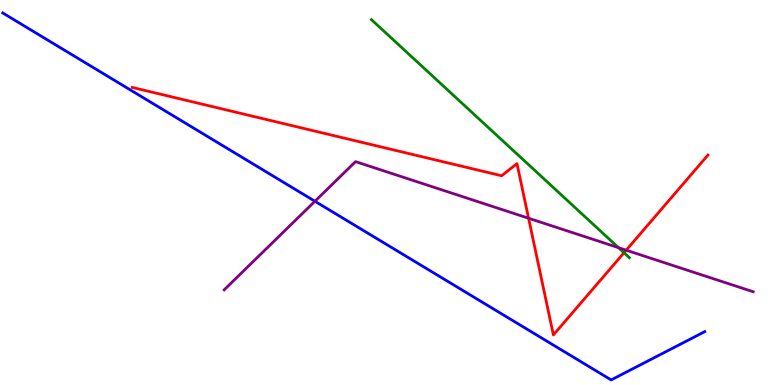[{'lines': ['blue', 'red'], 'intersections': []}, {'lines': ['green', 'red'], 'intersections': [{'x': 8.05, 'y': 3.43}]}, {'lines': ['purple', 'red'], 'intersections': [{'x': 6.82, 'y': 4.33}, {'x': 8.08, 'y': 3.5}]}, {'lines': ['blue', 'green'], 'intersections': []}, {'lines': ['blue', 'purple'], 'intersections': [{'x': 4.06, 'y': 4.77}]}, {'lines': ['green', 'purple'], 'intersections': [{'x': 7.98, 'y': 3.57}]}]